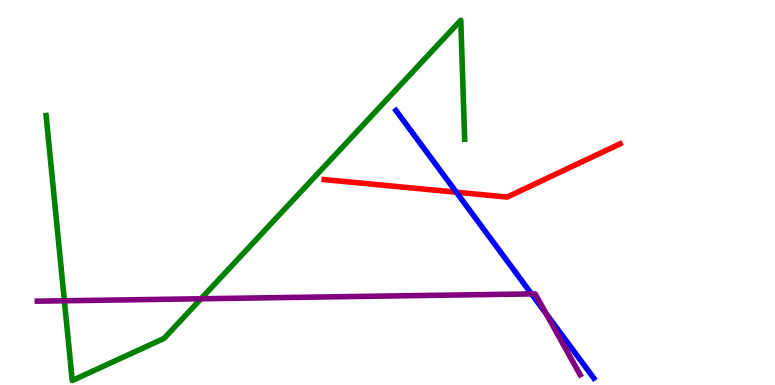[{'lines': ['blue', 'red'], 'intersections': [{'x': 5.89, 'y': 5.01}]}, {'lines': ['green', 'red'], 'intersections': []}, {'lines': ['purple', 'red'], 'intersections': []}, {'lines': ['blue', 'green'], 'intersections': []}, {'lines': ['blue', 'purple'], 'intersections': [{'x': 6.86, 'y': 2.37}, {'x': 7.05, 'y': 1.85}]}, {'lines': ['green', 'purple'], 'intersections': [{'x': 0.831, 'y': 2.19}, {'x': 2.59, 'y': 2.24}]}]